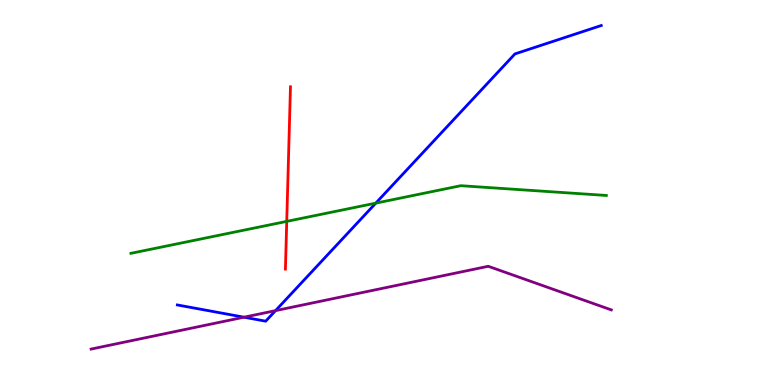[{'lines': ['blue', 'red'], 'intersections': []}, {'lines': ['green', 'red'], 'intersections': [{'x': 3.7, 'y': 4.25}]}, {'lines': ['purple', 'red'], 'intersections': []}, {'lines': ['blue', 'green'], 'intersections': [{'x': 4.85, 'y': 4.72}]}, {'lines': ['blue', 'purple'], 'intersections': [{'x': 3.15, 'y': 1.76}, {'x': 3.56, 'y': 1.93}]}, {'lines': ['green', 'purple'], 'intersections': []}]